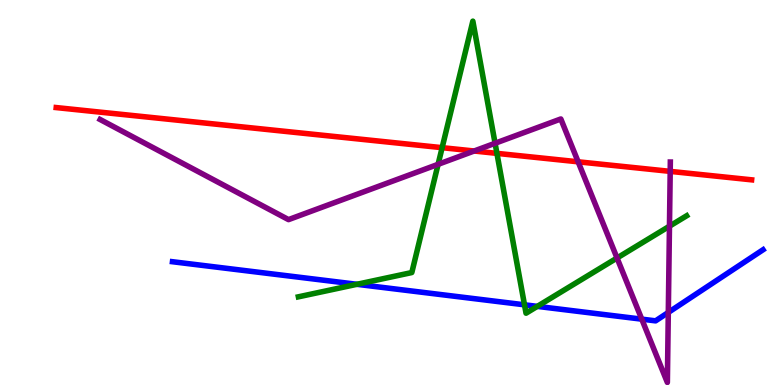[{'lines': ['blue', 'red'], 'intersections': []}, {'lines': ['green', 'red'], 'intersections': [{'x': 5.7, 'y': 6.16}, {'x': 6.41, 'y': 6.02}]}, {'lines': ['purple', 'red'], 'intersections': [{'x': 6.12, 'y': 6.08}, {'x': 7.46, 'y': 5.8}, {'x': 8.65, 'y': 5.55}]}, {'lines': ['blue', 'green'], 'intersections': [{'x': 4.61, 'y': 2.62}, {'x': 6.77, 'y': 2.08}, {'x': 6.93, 'y': 2.04}]}, {'lines': ['blue', 'purple'], 'intersections': [{'x': 8.28, 'y': 1.71}, {'x': 8.62, 'y': 1.88}]}, {'lines': ['green', 'purple'], 'intersections': [{'x': 5.65, 'y': 5.73}, {'x': 6.39, 'y': 6.28}, {'x': 7.96, 'y': 3.3}, {'x': 8.64, 'y': 4.12}]}]